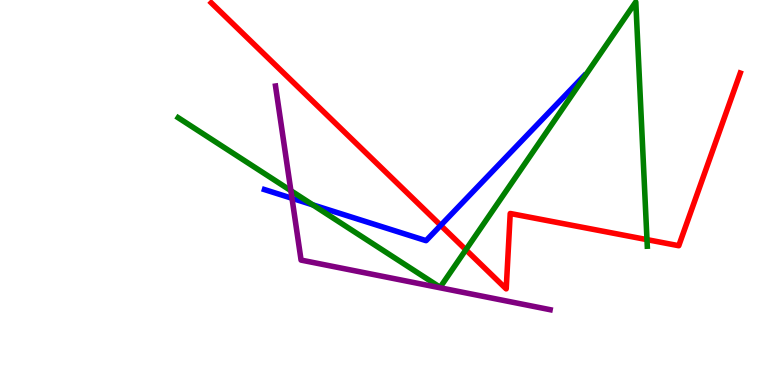[{'lines': ['blue', 'red'], 'intersections': [{'x': 5.69, 'y': 4.15}]}, {'lines': ['green', 'red'], 'intersections': [{'x': 6.01, 'y': 3.51}, {'x': 8.35, 'y': 3.78}]}, {'lines': ['purple', 'red'], 'intersections': []}, {'lines': ['blue', 'green'], 'intersections': [{'x': 4.04, 'y': 4.68}]}, {'lines': ['blue', 'purple'], 'intersections': [{'x': 3.77, 'y': 4.85}]}, {'lines': ['green', 'purple'], 'intersections': [{'x': 3.75, 'y': 5.05}]}]